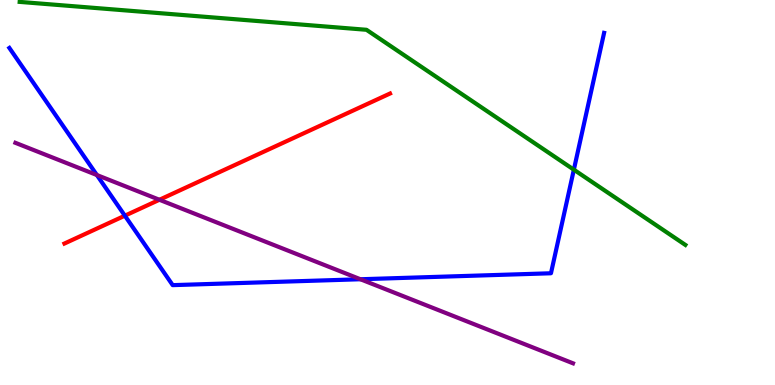[{'lines': ['blue', 'red'], 'intersections': [{'x': 1.61, 'y': 4.4}]}, {'lines': ['green', 'red'], 'intersections': []}, {'lines': ['purple', 'red'], 'intersections': [{'x': 2.06, 'y': 4.81}]}, {'lines': ['blue', 'green'], 'intersections': [{'x': 7.4, 'y': 5.59}]}, {'lines': ['blue', 'purple'], 'intersections': [{'x': 1.25, 'y': 5.45}, {'x': 4.65, 'y': 2.75}]}, {'lines': ['green', 'purple'], 'intersections': []}]